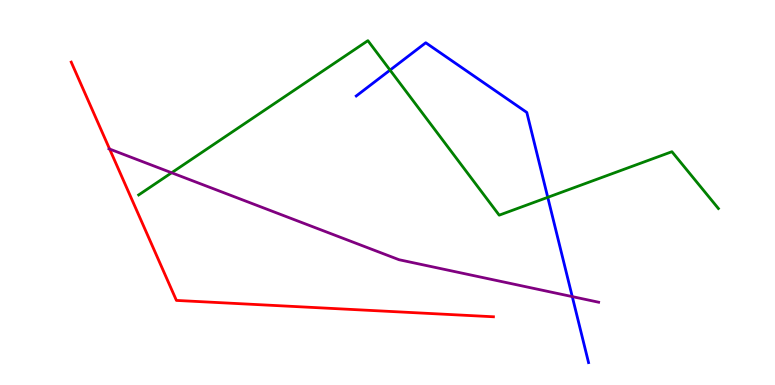[{'lines': ['blue', 'red'], 'intersections': []}, {'lines': ['green', 'red'], 'intersections': []}, {'lines': ['purple', 'red'], 'intersections': [{'x': 1.41, 'y': 6.13}]}, {'lines': ['blue', 'green'], 'intersections': [{'x': 5.03, 'y': 8.18}, {'x': 7.07, 'y': 4.87}]}, {'lines': ['blue', 'purple'], 'intersections': [{'x': 7.38, 'y': 2.3}]}, {'lines': ['green', 'purple'], 'intersections': [{'x': 2.21, 'y': 5.51}]}]